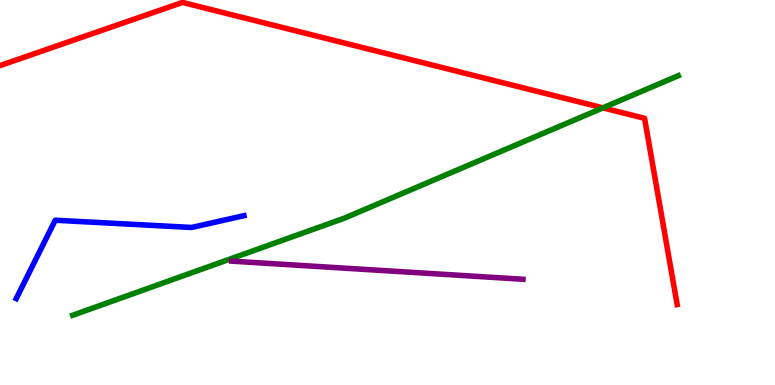[{'lines': ['blue', 'red'], 'intersections': []}, {'lines': ['green', 'red'], 'intersections': [{'x': 7.78, 'y': 7.2}]}, {'lines': ['purple', 'red'], 'intersections': []}, {'lines': ['blue', 'green'], 'intersections': []}, {'lines': ['blue', 'purple'], 'intersections': []}, {'lines': ['green', 'purple'], 'intersections': []}]